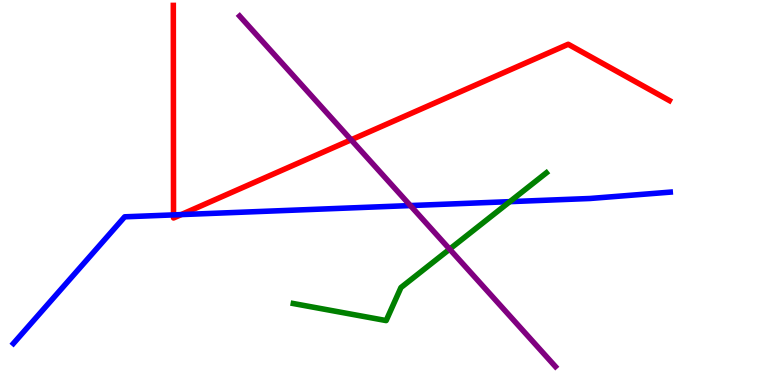[{'lines': ['blue', 'red'], 'intersections': [{'x': 2.24, 'y': 4.42}, {'x': 2.34, 'y': 4.43}]}, {'lines': ['green', 'red'], 'intersections': []}, {'lines': ['purple', 'red'], 'intersections': [{'x': 4.53, 'y': 6.37}]}, {'lines': ['blue', 'green'], 'intersections': [{'x': 6.58, 'y': 4.76}]}, {'lines': ['blue', 'purple'], 'intersections': [{'x': 5.3, 'y': 4.66}]}, {'lines': ['green', 'purple'], 'intersections': [{'x': 5.8, 'y': 3.53}]}]